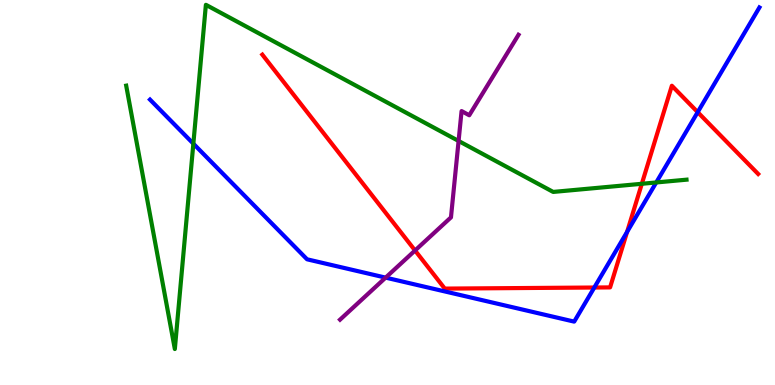[{'lines': ['blue', 'red'], 'intersections': [{'x': 7.67, 'y': 2.53}, {'x': 8.09, 'y': 3.98}, {'x': 9.0, 'y': 7.09}]}, {'lines': ['green', 'red'], 'intersections': [{'x': 8.28, 'y': 5.23}]}, {'lines': ['purple', 'red'], 'intersections': [{'x': 5.36, 'y': 3.49}]}, {'lines': ['blue', 'green'], 'intersections': [{'x': 2.49, 'y': 6.27}, {'x': 8.47, 'y': 5.26}]}, {'lines': ['blue', 'purple'], 'intersections': [{'x': 4.98, 'y': 2.79}]}, {'lines': ['green', 'purple'], 'intersections': [{'x': 5.92, 'y': 6.34}]}]